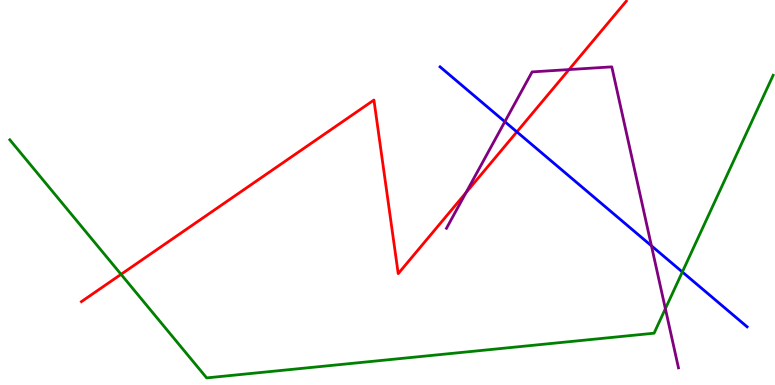[{'lines': ['blue', 'red'], 'intersections': [{'x': 6.67, 'y': 6.57}]}, {'lines': ['green', 'red'], 'intersections': [{'x': 1.56, 'y': 2.87}]}, {'lines': ['purple', 'red'], 'intersections': [{'x': 6.01, 'y': 4.99}, {'x': 7.34, 'y': 8.19}]}, {'lines': ['blue', 'green'], 'intersections': [{'x': 8.8, 'y': 2.94}]}, {'lines': ['blue', 'purple'], 'intersections': [{'x': 6.51, 'y': 6.84}, {'x': 8.41, 'y': 3.62}]}, {'lines': ['green', 'purple'], 'intersections': [{'x': 8.59, 'y': 1.98}]}]